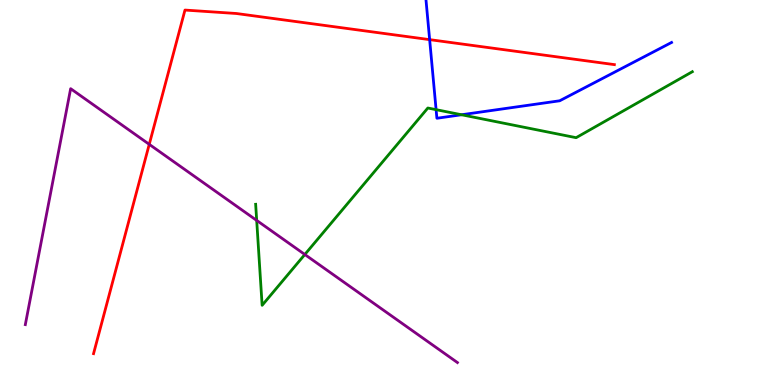[{'lines': ['blue', 'red'], 'intersections': [{'x': 5.54, 'y': 8.97}]}, {'lines': ['green', 'red'], 'intersections': []}, {'lines': ['purple', 'red'], 'intersections': [{'x': 1.93, 'y': 6.25}]}, {'lines': ['blue', 'green'], 'intersections': [{'x': 5.63, 'y': 7.15}, {'x': 5.96, 'y': 7.02}]}, {'lines': ['blue', 'purple'], 'intersections': []}, {'lines': ['green', 'purple'], 'intersections': [{'x': 3.31, 'y': 4.27}, {'x': 3.93, 'y': 3.39}]}]